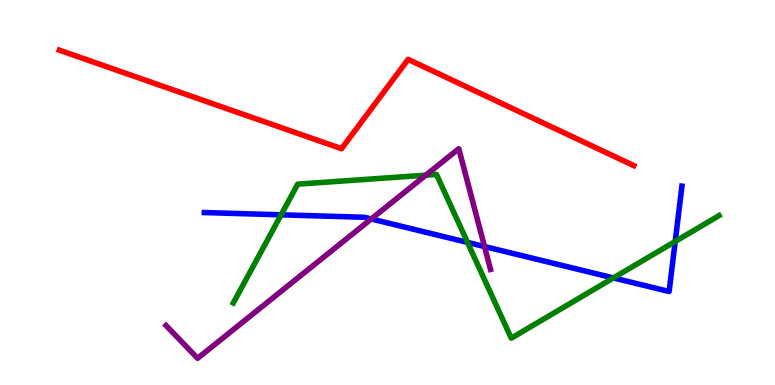[{'lines': ['blue', 'red'], 'intersections': []}, {'lines': ['green', 'red'], 'intersections': []}, {'lines': ['purple', 'red'], 'intersections': []}, {'lines': ['blue', 'green'], 'intersections': [{'x': 3.63, 'y': 4.42}, {'x': 6.03, 'y': 3.7}, {'x': 7.91, 'y': 2.78}, {'x': 8.71, 'y': 3.73}]}, {'lines': ['blue', 'purple'], 'intersections': [{'x': 4.79, 'y': 4.31}, {'x': 6.25, 'y': 3.6}]}, {'lines': ['green', 'purple'], 'intersections': [{'x': 5.49, 'y': 5.45}]}]